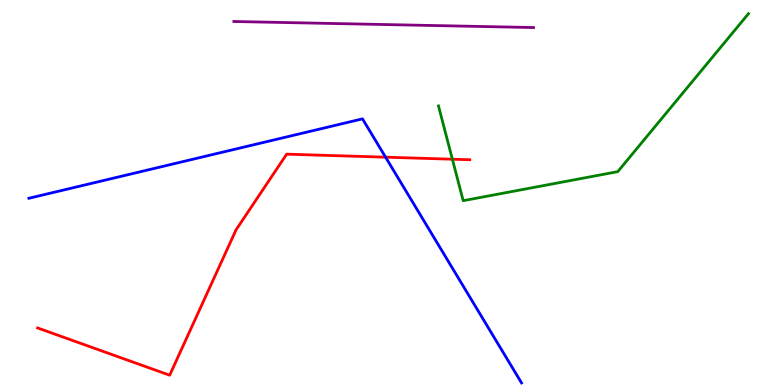[{'lines': ['blue', 'red'], 'intersections': [{'x': 4.98, 'y': 5.92}]}, {'lines': ['green', 'red'], 'intersections': [{'x': 5.84, 'y': 5.86}]}, {'lines': ['purple', 'red'], 'intersections': []}, {'lines': ['blue', 'green'], 'intersections': []}, {'lines': ['blue', 'purple'], 'intersections': []}, {'lines': ['green', 'purple'], 'intersections': []}]